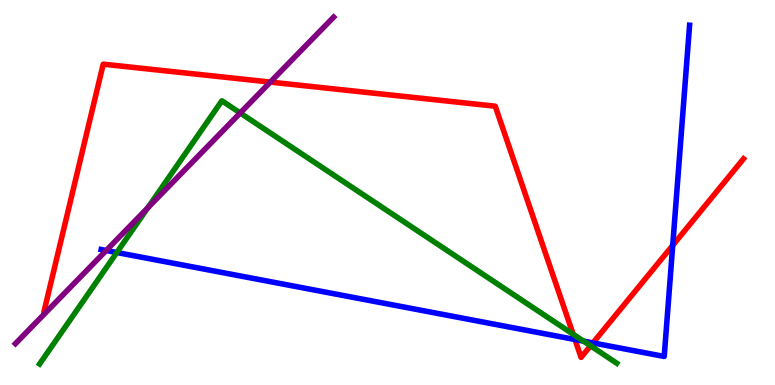[{'lines': ['blue', 'red'], 'intersections': [{'x': 7.42, 'y': 1.18}, {'x': 7.65, 'y': 1.09}, {'x': 8.68, 'y': 3.63}]}, {'lines': ['green', 'red'], 'intersections': [{'x': 7.4, 'y': 1.32}, {'x': 7.62, 'y': 1.02}]}, {'lines': ['purple', 'red'], 'intersections': [{'x': 3.49, 'y': 7.87}]}, {'lines': ['blue', 'green'], 'intersections': [{'x': 1.51, 'y': 3.44}, {'x': 7.53, 'y': 1.14}]}, {'lines': ['blue', 'purple'], 'intersections': [{'x': 1.37, 'y': 3.49}]}, {'lines': ['green', 'purple'], 'intersections': [{'x': 1.91, 'y': 4.6}, {'x': 3.1, 'y': 7.07}]}]